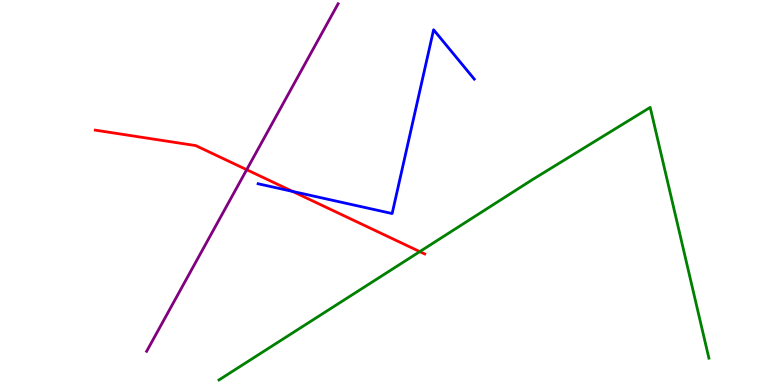[{'lines': ['blue', 'red'], 'intersections': [{'x': 3.78, 'y': 5.03}]}, {'lines': ['green', 'red'], 'intersections': [{'x': 5.42, 'y': 3.46}]}, {'lines': ['purple', 'red'], 'intersections': [{'x': 3.18, 'y': 5.59}]}, {'lines': ['blue', 'green'], 'intersections': []}, {'lines': ['blue', 'purple'], 'intersections': []}, {'lines': ['green', 'purple'], 'intersections': []}]